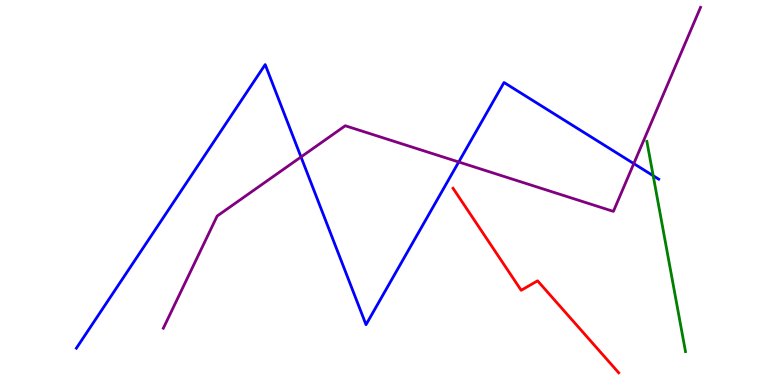[{'lines': ['blue', 'red'], 'intersections': []}, {'lines': ['green', 'red'], 'intersections': []}, {'lines': ['purple', 'red'], 'intersections': []}, {'lines': ['blue', 'green'], 'intersections': [{'x': 8.43, 'y': 5.44}]}, {'lines': ['blue', 'purple'], 'intersections': [{'x': 3.88, 'y': 5.92}, {'x': 5.92, 'y': 5.79}, {'x': 8.18, 'y': 5.75}]}, {'lines': ['green', 'purple'], 'intersections': []}]